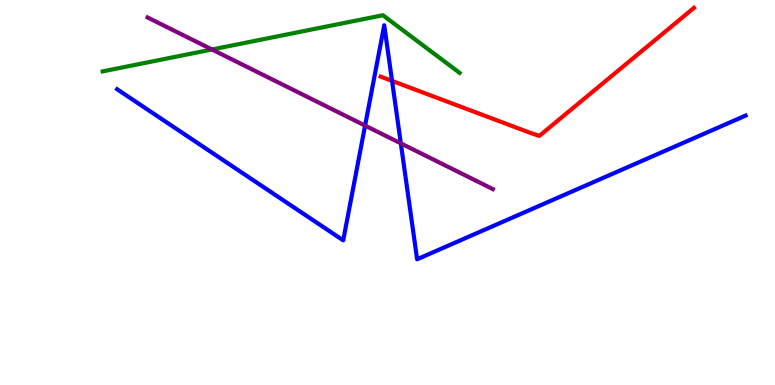[{'lines': ['blue', 'red'], 'intersections': [{'x': 5.06, 'y': 7.9}]}, {'lines': ['green', 'red'], 'intersections': []}, {'lines': ['purple', 'red'], 'intersections': []}, {'lines': ['blue', 'green'], 'intersections': []}, {'lines': ['blue', 'purple'], 'intersections': [{'x': 4.71, 'y': 6.74}, {'x': 5.17, 'y': 6.28}]}, {'lines': ['green', 'purple'], 'intersections': [{'x': 2.74, 'y': 8.71}]}]